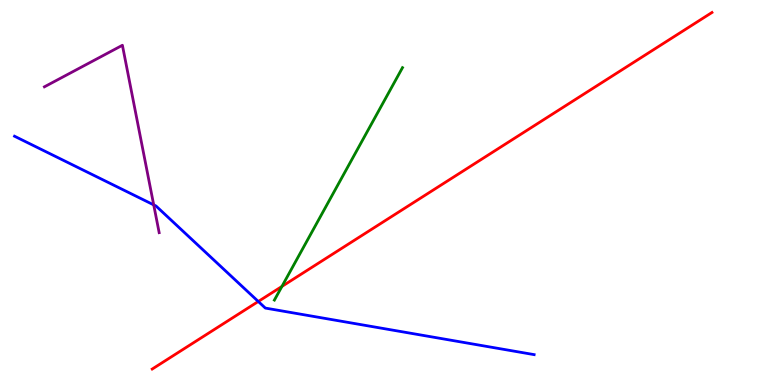[{'lines': ['blue', 'red'], 'intersections': [{'x': 3.33, 'y': 2.17}]}, {'lines': ['green', 'red'], 'intersections': [{'x': 3.64, 'y': 2.56}]}, {'lines': ['purple', 'red'], 'intersections': []}, {'lines': ['blue', 'green'], 'intersections': []}, {'lines': ['blue', 'purple'], 'intersections': [{'x': 1.98, 'y': 4.68}]}, {'lines': ['green', 'purple'], 'intersections': []}]